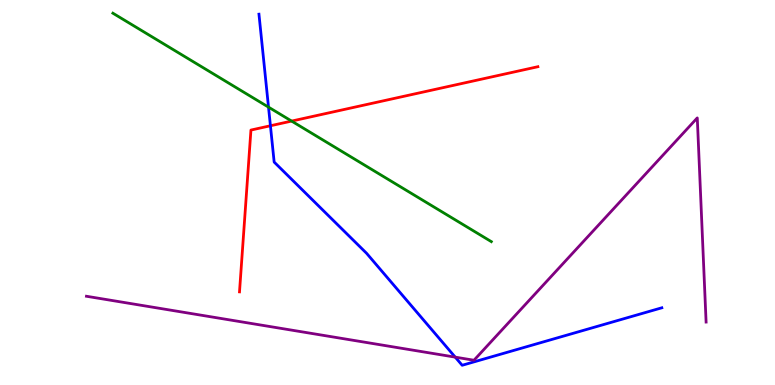[{'lines': ['blue', 'red'], 'intersections': [{'x': 3.49, 'y': 6.73}]}, {'lines': ['green', 'red'], 'intersections': [{'x': 3.76, 'y': 6.85}]}, {'lines': ['purple', 'red'], 'intersections': []}, {'lines': ['blue', 'green'], 'intersections': [{'x': 3.46, 'y': 7.22}]}, {'lines': ['blue', 'purple'], 'intersections': [{'x': 5.87, 'y': 0.724}]}, {'lines': ['green', 'purple'], 'intersections': []}]